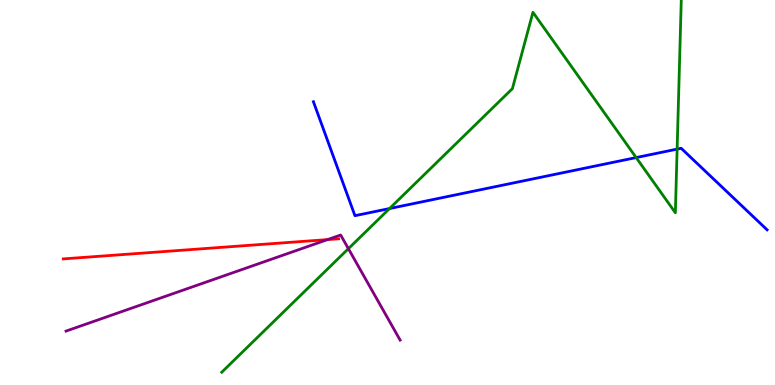[{'lines': ['blue', 'red'], 'intersections': []}, {'lines': ['green', 'red'], 'intersections': []}, {'lines': ['purple', 'red'], 'intersections': [{'x': 4.23, 'y': 3.78}]}, {'lines': ['blue', 'green'], 'intersections': [{'x': 5.03, 'y': 4.58}, {'x': 8.21, 'y': 5.91}, {'x': 8.74, 'y': 6.13}]}, {'lines': ['blue', 'purple'], 'intersections': []}, {'lines': ['green', 'purple'], 'intersections': [{'x': 4.5, 'y': 3.54}]}]